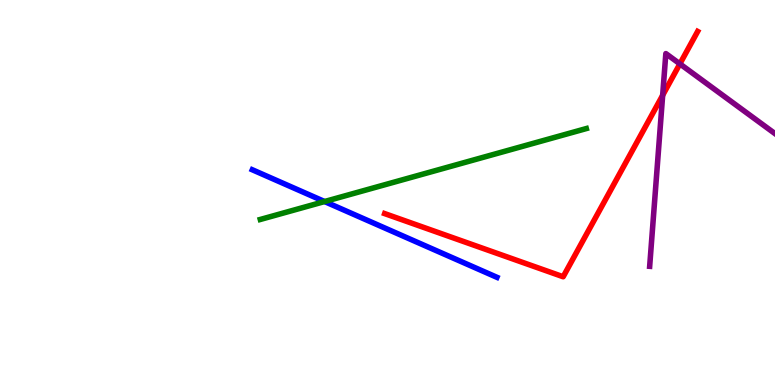[{'lines': ['blue', 'red'], 'intersections': []}, {'lines': ['green', 'red'], 'intersections': []}, {'lines': ['purple', 'red'], 'intersections': [{'x': 8.55, 'y': 7.53}, {'x': 8.77, 'y': 8.34}]}, {'lines': ['blue', 'green'], 'intersections': [{'x': 4.19, 'y': 4.77}]}, {'lines': ['blue', 'purple'], 'intersections': []}, {'lines': ['green', 'purple'], 'intersections': []}]